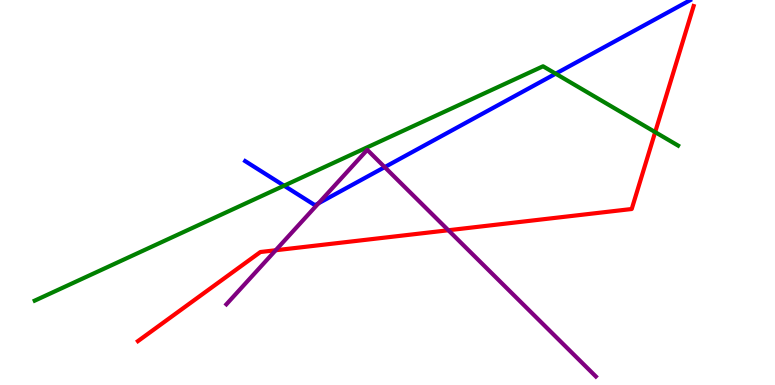[{'lines': ['blue', 'red'], 'intersections': []}, {'lines': ['green', 'red'], 'intersections': [{'x': 8.45, 'y': 6.57}]}, {'lines': ['purple', 'red'], 'intersections': [{'x': 3.56, 'y': 3.5}, {'x': 5.79, 'y': 4.02}]}, {'lines': ['blue', 'green'], 'intersections': [{'x': 3.67, 'y': 5.18}, {'x': 7.17, 'y': 8.09}]}, {'lines': ['blue', 'purple'], 'intersections': [{'x': 4.11, 'y': 4.72}, {'x': 4.96, 'y': 5.66}]}, {'lines': ['green', 'purple'], 'intersections': []}]